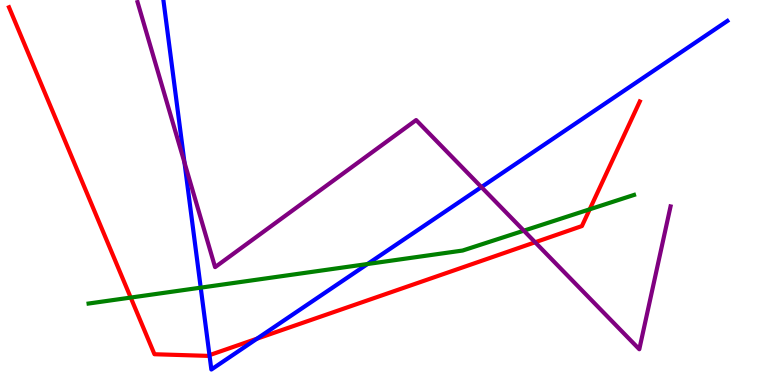[{'lines': ['blue', 'red'], 'intersections': [{'x': 2.7, 'y': 0.775}, {'x': 3.32, 'y': 1.2}]}, {'lines': ['green', 'red'], 'intersections': [{'x': 1.69, 'y': 2.27}, {'x': 7.61, 'y': 4.56}]}, {'lines': ['purple', 'red'], 'intersections': [{'x': 6.9, 'y': 3.71}]}, {'lines': ['blue', 'green'], 'intersections': [{'x': 2.59, 'y': 2.53}, {'x': 4.74, 'y': 3.14}]}, {'lines': ['blue', 'purple'], 'intersections': [{'x': 2.38, 'y': 5.78}, {'x': 6.21, 'y': 5.14}]}, {'lines': ['green', 'purple'], 'intersections': [{'x': 6.76, 'y': 4.01}]}]